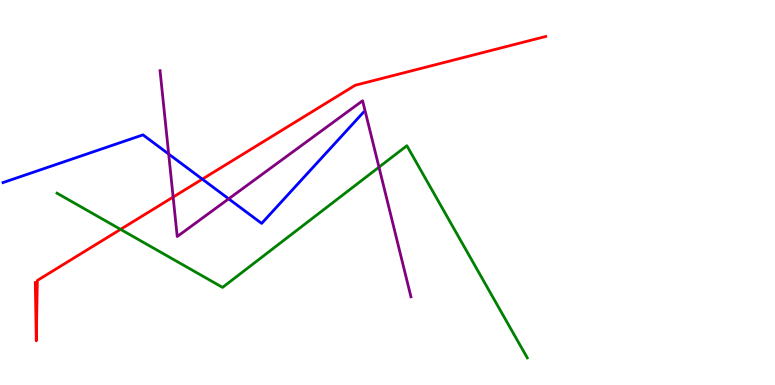[{'lines': ['blue', 'red'], 'intersections': [{'x': 2.61, 'y': 5.35}]}, {'lines': ['green', 'red'], 'intersections': [{'x': 1.56, 'y': 4.04}]}, {'lines': ['purple', 'red'], 'intersections': [{'x': 2.23, 'y': 4.88}]}, {'lines': ['blue', 'green'], 'intersections': []}, {'lines': ['blue', 'purple'], 'intersections': [{'x': 2.18, 'y': 6.0}, {'x': 2.95, 'y': 4.84}]}, {'lines': ['green', 'purple'], 'intersections': [{'x': 4.89, 'y': 5.66}]}]